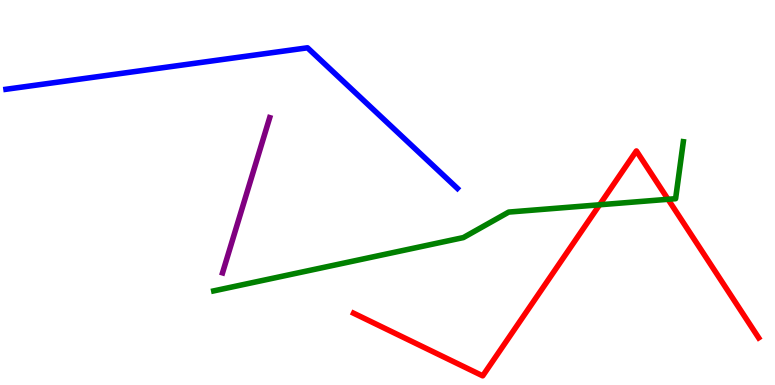[{'lines': ['blue', 'red'], 'intersections': []}, {'lines': ['green', 'red'], 'intersections': [{'x': 7.74, 'y': 4.68}, {'x': 8.62, 'y': 4.82}]}, {'lines': ['purple', 'red'], 'intersections': []}, {'lines': ['blue', 'green'], 'intersections': []}, {'lines': ['blue', 'purple'], 'intersections': []}, {'lines': ['green', 'purple'], 'intersections': []}]